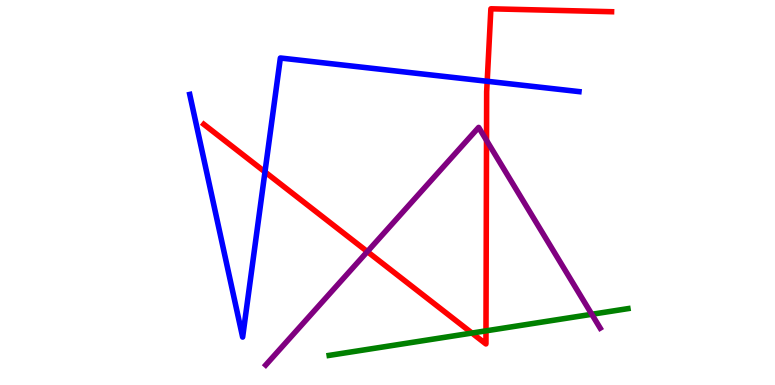[{'lines': ['blue', 'red'], 'intersections': [{'x': 3.42, 'y': 5.53}, {'x': 6.29, 'y': 7.89}]}, {'lines': ['green', 'red'], 'intersections': [{'x': 6.09, 'y': 1.35}, {'x': 6.27, 'y': 1.41}]}, {'lines': ['purple', 'red'], 'intersections': [{'x': 4.74, 'y': 3.46}, {'x': 6.28, 'y': 6.35}]}, {'lines': ['blue', 'green'], 'intersections': []}, {'lines': ['blue', 'purple'], 'intersections': []}, {'lines': ['green', 'purple'], 'intersections': [{'x': 7.64, 'y': 1.84}]}]